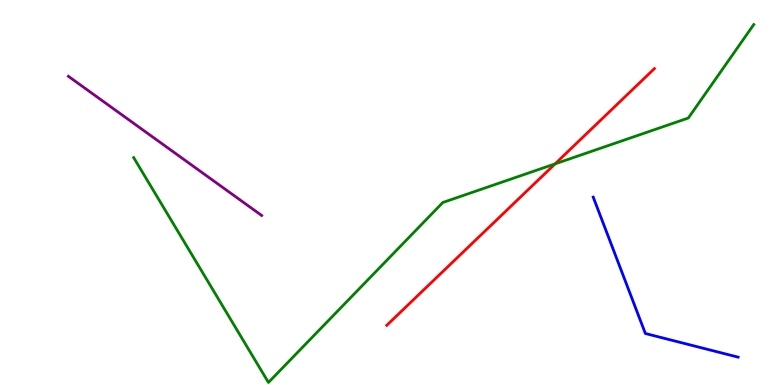[{'lines': ['blue', 'red'], 'intersections': []}, {'lines': ['green', 'red'], 'intersections': [{'x': 7.16, 'y': 5.74}]}, {'lines': ['purple', 'red'], 'intersections': []}, {'lines': ['blue', 'green'], 'intersections': []}, {'lines': ['blue', 'purple'], 'intersections': []}, {'lines': ['green', 'purple'], 'intersections': []}]